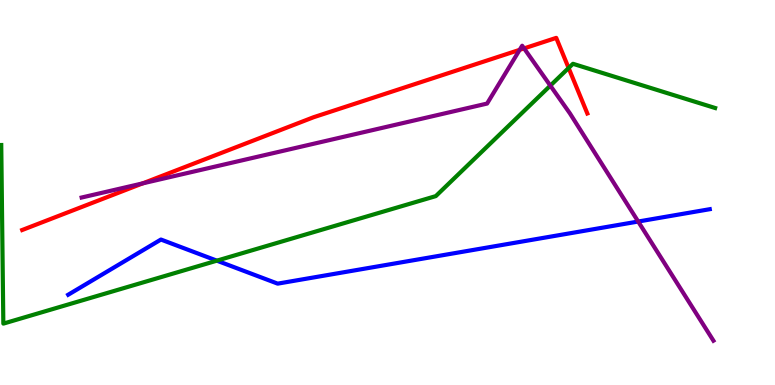[{'lines': ['blue', 'red'], 'intersections': []}, {'lines': ['green', 'red'], 'intersections': [{'x': 7.34, 'y': 8.23}]}, {'lines': ['purple', 'red'], 'intersections': [{'x': 1.84, 'y': 5.24}, {'x': 6.71, 'y': 8.71}, {'x': 6.76, 'y': 8.74}]}, {'lines': ['blue', 'green'], 'intersections': [{'x': 2.8, 'y': 3.23}]}, {'lines': ['blue', 'purple'], 'intersections': [{'x': 8.23, 'y': 4.25}]}, {'lines': ['green', 'purple'], 'intersections': [{'x': 7.1, 'y': 7.78}]}]